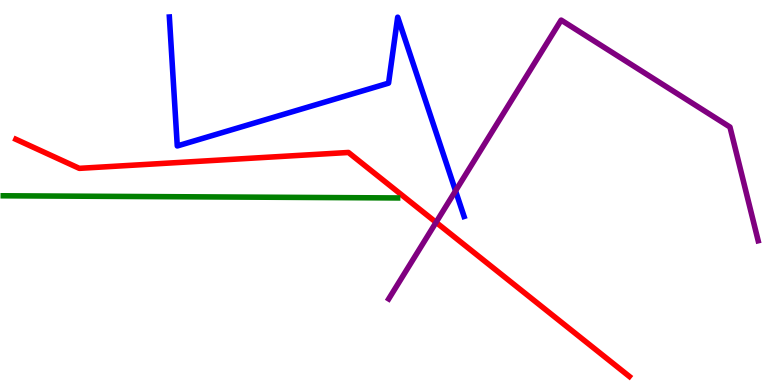[{'lines': ['blue', 'red'], 'intersections': []}, {'lines': ['green', 'red'], 'intersections': []}, {'lines': ['purple', 'red'], 'intersections': [{'x': 5.63, 'y': 4.22}]}, {'lines': ['blue', 'green'], 'intersections': []}, {'lines': ['blue', 'purple'], 'intersections': [{'x': 5.88, 'y': 5.04}]}, {'lines': ['green', 'purple'], 'intersections': []}]